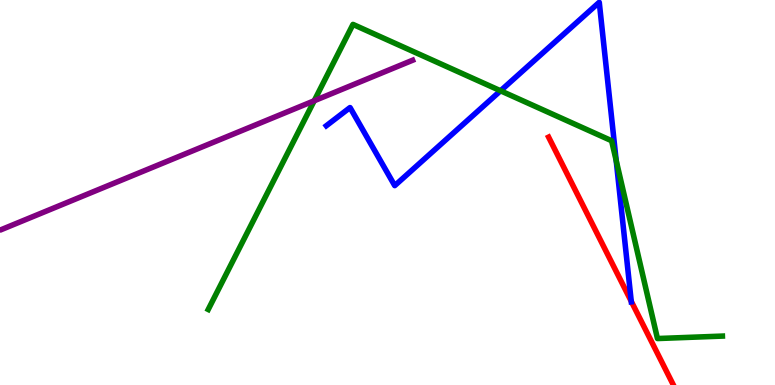[{'lines': ['blue', 'red'], 'intersections': [{'x': 8.15, 'y': 2.17}]}, {'lines': ['green', 'red'], 'intersections': []}, {'lines': ['purple', 'red'], 'intersections': []}, {'lines': ['blue', 'green'], 'intersections': [{'x': 6.46, 'y': 7.64}, {'x': 7.95, 'y': 5.83}]}, {'lines': ['blue', 'purple'], 'intersections': []}, {'lines': ['green', 'purple'], 'intersections': [{'x': 4.05, 'y': 7.38}]}]